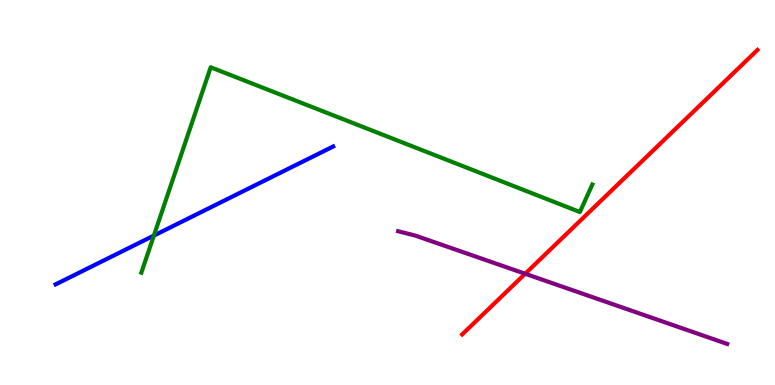[{'lines': ['blue', 'red'], 'intersections': []}, {'lines': ['green', 'red'], 'intersections': []}, {'lines': ['purple', 'red'], 'intersections': [{'x': 6.78, 'y': 2.89}]}, {'lines': ['blue', 'green'], 'intersections': [{'x': 1.99, 'y': 3.88}]}, {'lines': ['blue', 'purple'], 'intersections': []}, {'lines': ['green', 'purple'], 'intersections': []}]